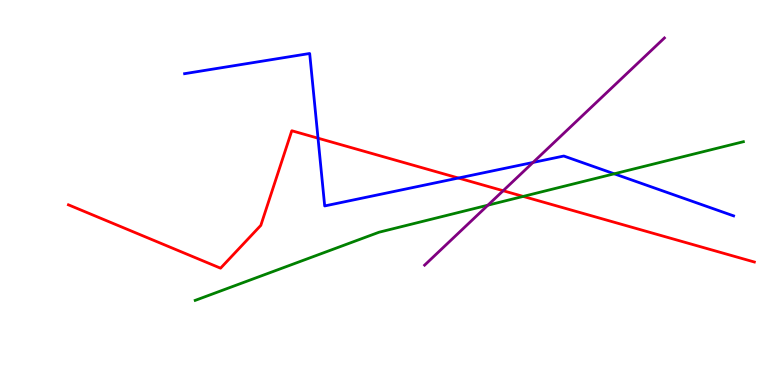[{'lines': ['blue', 'red'], 'intersections': [{'x': 4.1, 'y': 6.41}, {'x': 5.91, 'y': 5.38}]}, {'lines': ['green', 'red'], 'intersections': [{'x': 6.75, 'y': 4.9}]}, {'lines': ['purple', 'red'], 'intersections': [{'x': 6.49, 'y': 5.05}]}, {'lines': ['blue', 'green'], 'intersections': [{'x': 7.93, 'y': 5.49}]}, {'lines': ['blue', 'purple'], 'intersections': [{'x': 6.88, 'y': 5.78}]}, {'lines': ['green', 'purple'], 'intersections': [{'x': 6.3, 'y': 4.67}]}]